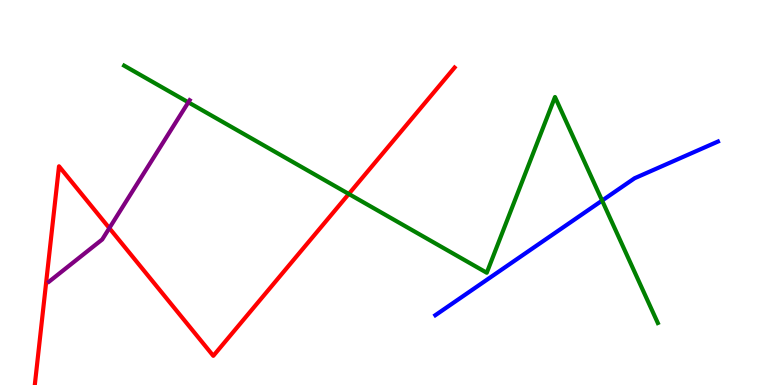[{'lines': ['blue', 'red'], 'intersections': []}, {'lines': ['green', 'red'], 'intersections': [{'x': 4.5, 'y': 4.96}]}, {'lines': ['purple', 'red'], 'intersections': [{'x': 1.41, 'y': 4.07}]}, {'lines': ['blue', 'green'], 'intersections': [{'x': 7.77, 'y': 4.79}]}, {'lines': ['blue', 'purple'], 'intersections': []}, {'lines': ['green', 'purple'], 'intersections': [{'x': 2.43, 'y': 7.34}]}]